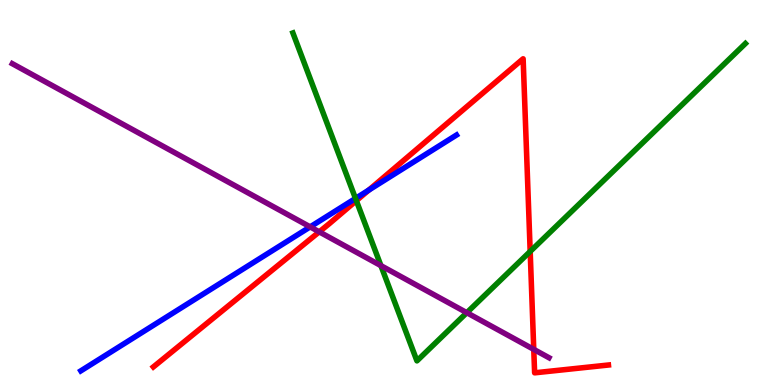[{'lines': ['blue', 'red'], 'intersections': [{'x': 4.76, 'y': 5.06}]}, {'lines': ['green', 'red'], 'intersections': [{'x': 4.6, 'y': 4.79}, {'x': 6.84, 'y': 3.47}]}, {'lines': ['purple', 'red'], 'intersections': [{'x': 4.12, 'y': 3.98}, {'x': 6.89, 'y': 0.925}]}, {'lines': ['blue', 'green'], 'intersections': [{'x': 4.59, 'y': 4.85}]}, {'lines': ['blue', 'purple'], 'intersections': [{'x': 4.0, 'y': 4.11}]}, {'lines': ['green', 'purple'], 'intersections': [{'x': 4.92, 'y': 3.1}, {'x': 6.02, 'y': 1.88}]}]